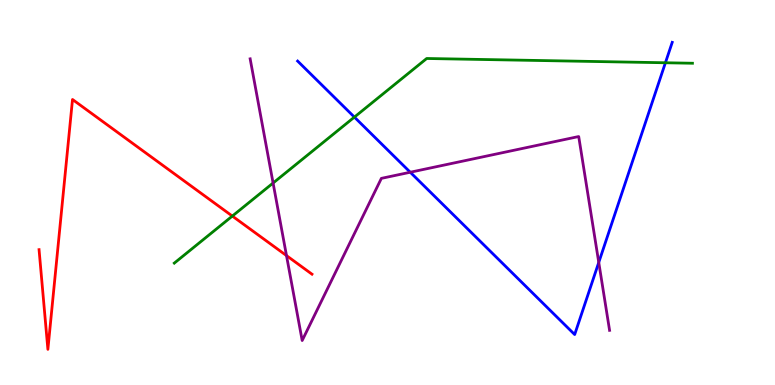[{'lines': ['blue', 'red'], 'intersections': []}, {'lines': ['green', 'red'], 'intersections': [{'x': 3.0, 'y': 4.39}]}, {'lines': ['purple', 'red'], 'intersections': [{'x': 3.7, 'y': 3.36}]}, {'lines': ['blue', 'green'], 'intersections': [{'x': 4.57, 'y': 6.96}, {'x': 8.59, 'y': 8.37}]}, {'lines': ['blue', 'purple'], 'intersections': [{'x': 5.29, 'y': 5.53}, {'x': 7.73, 'y': 3.18}]}, {'lines': ['green', 'purple'], 'intersections': [{'x': 3.52, 'y': 5.25}]}]